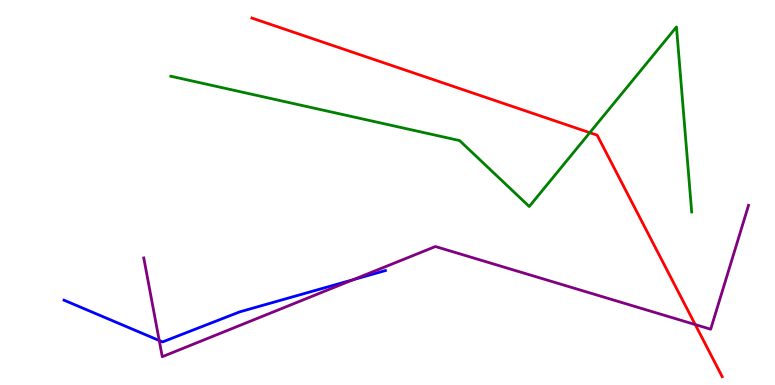[{'lines': ['blue', 'red'], 'intersections': []}, {'lines': ['green', 'red'], 'intersections': [{'x': 7.61, 'y': 6.55}]}, {'lines': ['purple', 'red'], 'intersections': [{'x': 8.97, 'y': 1.57}]}, {'lines': ['blue', 'green'], 'intersections': []}, {'lines': ['blue', 'purple'], 'intersections': [{'x': 2.05, 'y': 1.16}, {'x': 4.56, 'y': 2.74}]}, {'lines': ['green', 'purple'], 'intersections': []}]